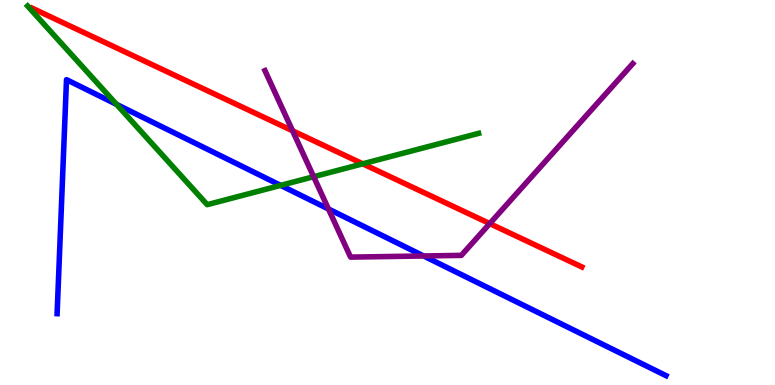[{'lines': ['blue', 'red'], 'intersections': []}, {'lines': ['green', 'red'], 'intersections': [{'x': 4.68, 'y': 5.75}]}, {'lines': ['purple', 'red'], 'intersections': [{'x': 3.78, 'y': 6.6}, {'x': 6.32, 'y': 4.19}]}, {'lines': ['blue', 'green'], 'intersections': [{'x': 1.5, 'y': 7.29}, {'x': 3.62, 'y': 5.18}]}, {'lines': ['blue', 'purple'], 'intersections': [{'x': 4.24, 'y': 4.57}, {'x': 5.47, 'y': 3.35}]}, {'lines': ['green', 'purple'], 'intersections': [{'x': 4.05, 'y': 5.41}]}]